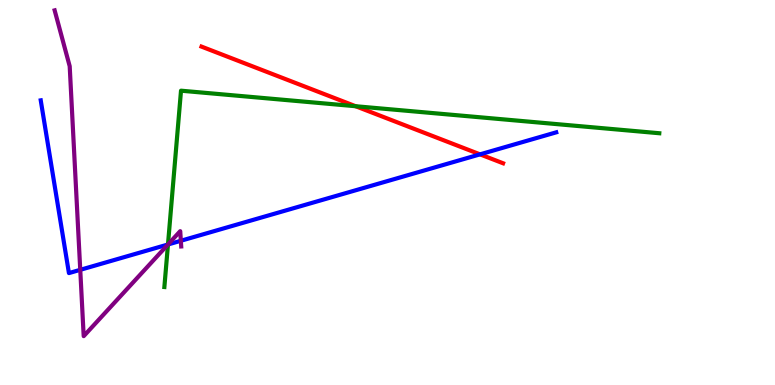[{'lines': ['blue', 'red'], 'intersections': [{'x': 6.19, 'y': 5.99}]}, {'lines': ['green', 'red'], 'intersections': [{'x': 4.59, 'y': 7.24}]}, {'lines': ['purple', 'red'], 'intersections': []}, {'lines': ['blue', 'green'], 'intersections': [{'x': 2.17, 'y': 3.65}]}, {'lines': ['blue', 'purple'], 'intersections': [{'x': 1.04, 'y': 2.99}, {'x': 2.17, 'y': 3.65}, {'x': 2.33, 'y': 3.75}]}, {'lines': ['green', 'purple'], 'intersections': [{'x': 2.17, 'y': 3.65}]}]